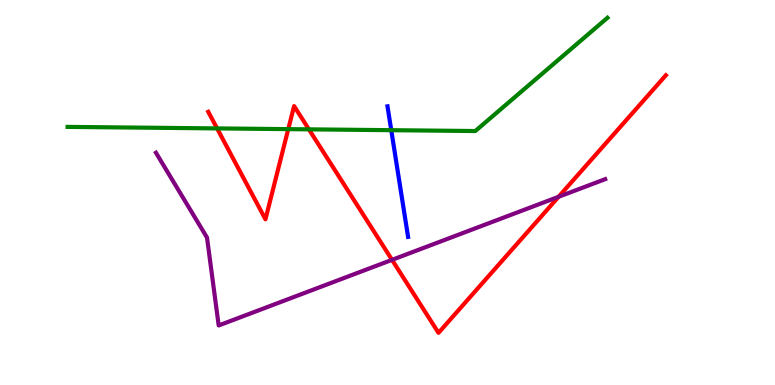[{'lines': ['blue', 'red'], 'intersections': []}, {'lines': ['green', 'red'], 'intersections': [{'x': 2.8, 'y': 6.66}, {'x': 3.72, 'y': 6.65}, {'x': 3.99, 'y': 6.64}]}, {'lines': ['purple', 'red'], 'intersections': [{'x': 5.06, 'y': 3.25}, {'x': 7.21, 'y': 4.89}]}, {'lines': ['blue', 'green'], 'intersections': [{'x': 5.05, 'y': 6.62}]}, {'lines': ['blue', 'purple'], 'intersections': []}, {'lines': ['green', 'purple'], 'intersections': []}]